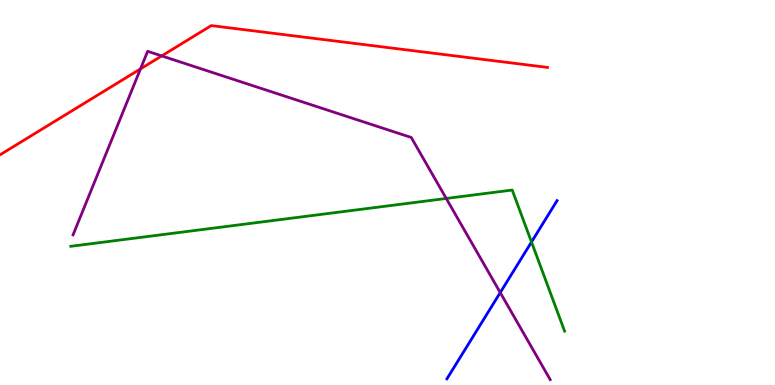[{'lines': ['blue', 'red'], 'intersections': []}, {'lines': ['green', 'red'], 'intersections': []}, {'lines': ['purple', 'red'], 'intersections': [{'x': 1.81, 'y': 8.21}, {'x': 2.09, 'y': 8.55}]}, {'lines': ['blue', 'green'], 'intersections': [{'x': 6.86, 'y': 3.71}]}, {'lines': ['blue', 'purple'], 'intersections': [{'x': 6.45, 'y': 2.4}]}, {'lines': ['green', 'purple'], 'intersections': [{'x': 5.76, 'y': 4.85}]}]